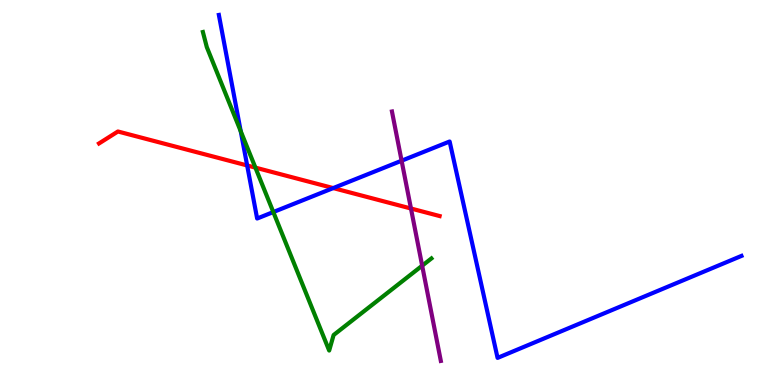[{'lines': ['blue', 'red'], 'intersections': [{'x': 3.19, 'y': 5.7}, {'x': 4.3, 'y': 5.11}]}, {'lines': ['green', 'red'], 'intersections': [{'x': 3.3, 'y': 5.65}]}, {'lines': ['purple', 'red'], 'intersections': [{'x': 5.3, 'y': 4.58}]}, {'lines': ['blue', 'green'], 'intersections': [{'x': 3.11, 'y': 6.59}, {'x': 3.53, 'y': 4.49}]}, {'lines': ['blue', 'purple'], 'intersections': [{'x': 5.18, 'y': 5.83}]}, {'lines': ['green', 'purple'], 'intersections': [{'x': 5.45, 'y': 3.1}]}]